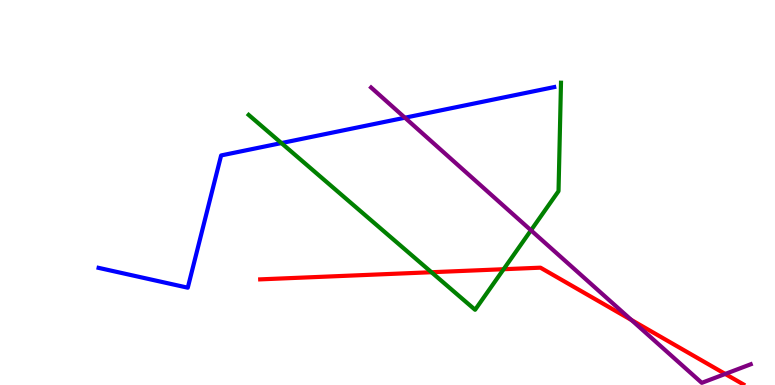[{'lines': ['blue', 'red'], 'intersections': []}, {'lines': ['green', 'red'], 'intersections': [{'x': 5.57, 'y': 2.93}, {'x': 6.5, 'y': 3.01}]}, {'lines': ['purple', 'red'], 'intersections': [{'x': 8.15, 'y': 1.69}, {'x': 9.36, 'y': 0.287}]}, {'lines': ['blue', 'green'], 'intersections': [{'x': 3.63, 'y': 6.28}]}, {'lines': ['blue', 'purple'], 'intersections': [{'x': 5.22, 'y': 6.94}]}, {'lines': ['green', 'purple'], 'intersections': [{'x': 6.85, 'y': 4.02}]}]